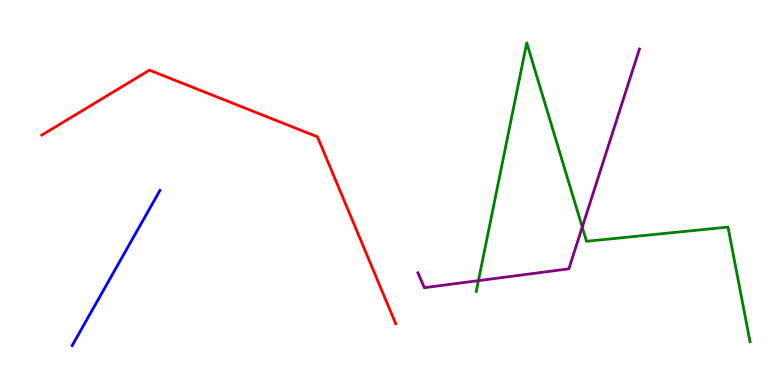[{'lines': ['blue', 'red'], 'intersections': []}, {'lines': ['green', 'red'], 'intersections': []}, {'lines': ['purple', 'red'], 'intersections': []}, {'lines': ['blue', 'green'], 'intersections': []}, {'lines': ['blue', 'purple'], 'intersections': []}, {'lines': ['green', 'purple'], 'intersections': [{'x': 6.17, 'y': 2.71}, {'x': 7.51, 'y': 4.1}]}]